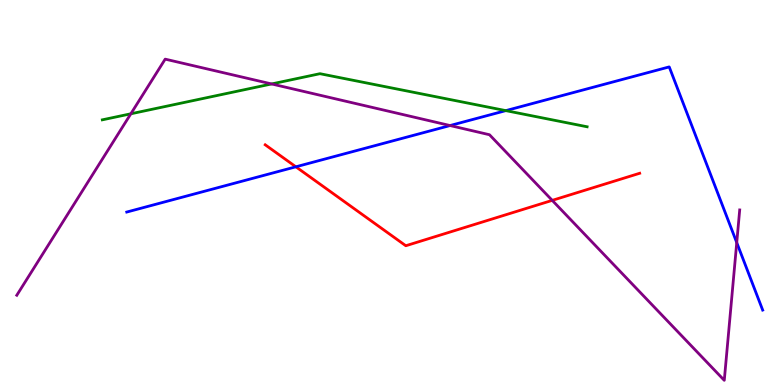[{'lines': ['blue', 'red'], 'intersections': [{'x': 3.82, 'y': 5.67}]}, {'lines': ['green', 'red'], 'intersections': []}, {'lines': ['purple', 'red'], 'intersections': [{'x': 7.13, 'y': 4.8}]}, {'lines': ['blue', 'green'], 'intersections': [{'x': 6.53, 'y': 7.13}]}, {'lines': ['blue', 'purple'], 'intersections': [{'x': 5.81, 'y': 6.74}, {'x': 9.51, 'y': 3.7}]}, {'lines': ['green', 'purple'], 'intersections': [{'x': 1.69, 'y': 7.04}, {'x': 3.5, 'y': 7.82}]}]